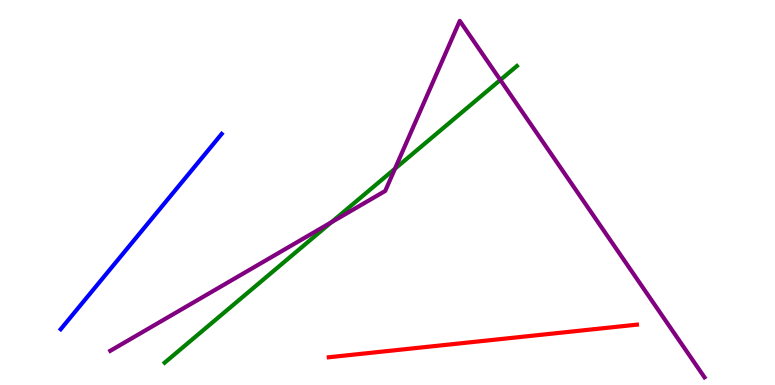[{'lines': ['blue', 'red'], 'intersections': []}, {'lines': ['green', 'red'], 'intersections': []}, {'lines': ['purple', 'red'], 'intersections': []}, {'lines': ['blue', 'green'], 'intersections': []}, {'lines': ['blue', 'purple'], 'intersections': []}, {'lines': ['green', 'purple'], 'intersections': [{'x': 4.28, 'y': 4.23}, {'x': 5.1, 'y': 5.62}, {'x': 6.46, 'y': 7.92}]}]